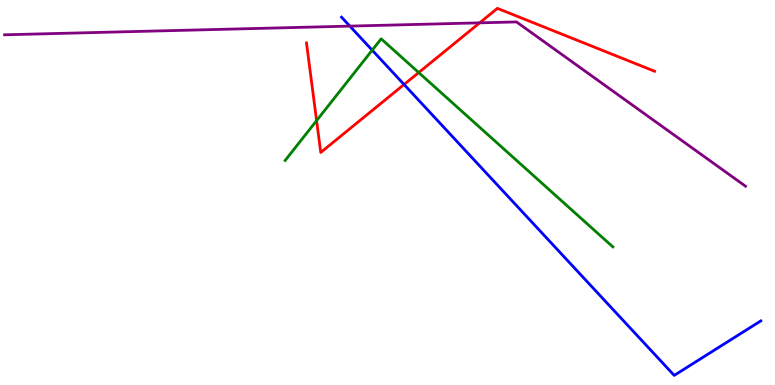[{'lines': ['blue', 'red'], 'intersections': [{'x': 5.21, 'y': 7.81}]}, {'lines': ['green', 'red'], 'intersections': [{'x': 4.09, 'y': 6.87}, {'x': 5.4, 'y': 8.12}]}, {'lines': ['purple', 'red'], 'intersections': [{'x': 6.19, 'y': 9.41}]}, {'lines': ['blue', 'green'], 'intersections': [{'x': 4.8, 'y': 8.7}]}, {'lines': ['blue', 'purple'], 'intersections': [{'x': 4.51, 'y': 9.32}]}, {'lines': ['green', 'purple'], 'intersections': []}]